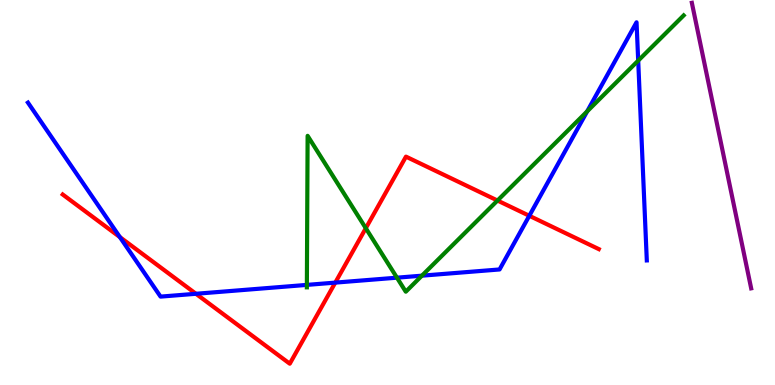[{'lines': ['blue', 'red'], 'intersections': [{'x': 1.55, 'y': 3.84}, {'x': 2.53, 'y': 2.37}, {'x': 4.33, 'y': 2.66}, {'x': 6.83, 'y': 4.4}]}, {'lines': ['green', 'red'], 'intersections': [{'x': 4.72, 'y': 4.07}, {'x': 6.42, 'y': 4.79}]}, {'lines': ['purple', 'red'], 'intersections': []}, {'lines': ['blue', 'green'], 'intersections': [{'x': 3.96, 'y': 2.6}, {'x': 5.12, 'y': 2.79}, {'x': 5.44, 'y': 2.84}, {'x': 7.58, 'y': 7.11}, {'x': 8.23, 'y': 8.43}]}, {'lines': ['blue', 'purple'], 'intersections': []}, {'lines': ['green', 'purple'], 'intersections': []}]